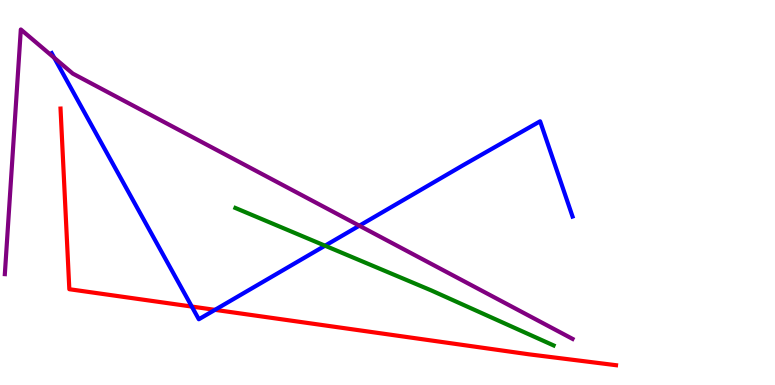[{'lines': ['blue', 'red'], 'intersections': [{'x': 2.47, 'y': 2.04}, {'x': 2.77, 'y': 1.95}]}, {'lines': ['green', 'red'], 'intersections': []}, {'lines': ['purple', 'red'], 'intersections': []}, {'lines': ['blue', 'green'], 'intersections': [{'x': 4.19, 'y': 3.62}]}, {'lines': ['blue', 'purple'], 'intersections': [{'x': 0.7, 'y': 8.5}, {'x': 4.64, 'y': 4.14}]}, {'lines': ['green', 'purple'], 'intersections': []}]